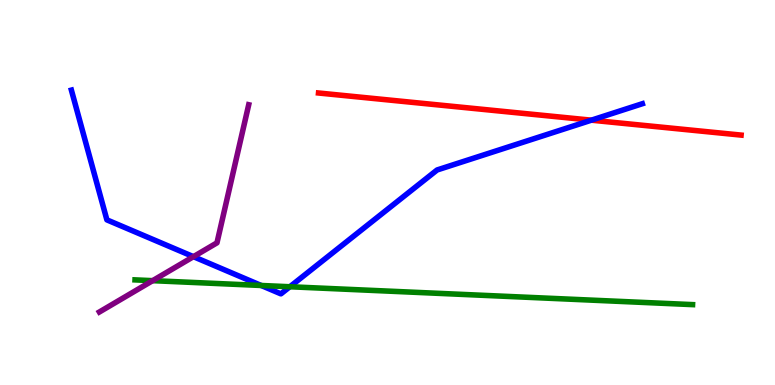[{'lines': ['blue', 'red'], 'intersections': [{'x': 7.63, 'y': 6.88}]}, {'lines': ['green', 'red'], 'intersections': []}, {'lines': ['purple', 'red'], 'intersections': []}, {'lines': ['blue', 'green'], 'intersections': [{'x': 3.37, 'y': 2.58}, {'x': 3.74, 'y': 2.55}]}, {'lines': ['blue', 'purple'], 'intersections': [{'x': 2.5, 'y': 3.33}]}, {'lines': ['green', 'purple'], 'intersections': [{'x': 1.97, 'y': 2.71}]}]